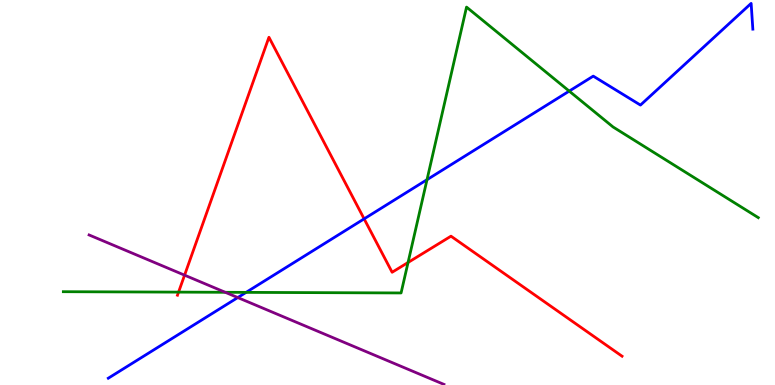[{'lines': ['blue', 'red'], 'intersections': [{'x': 4.7, 'y': 4.32}]}, {'lines': ['green', 'red'], 'intersections': [{'x': 2.3, 'y': 2.41}, {'x': 5.27, 'y': 3.18}]}, {'lines': ['purple', 'red'], 'intersections': [{'x': 2.38, 'y': 2.85}]}, {'lines': ['blue', 'green'], 'intersections': [{'x': 3.18, 'y': 2.41}, {'x': 5.51, 'y': 5.33}, {'x': 7.34, 'y': 7.63}]}, {'lines': ['blue', 'purple'], 'intersections': [{'x': 3.07, 'y': 2.27}]}, {'lines': ['green', 'purple'], 'intersections': [{'x': 2.91, 'y': 2.41}]}]